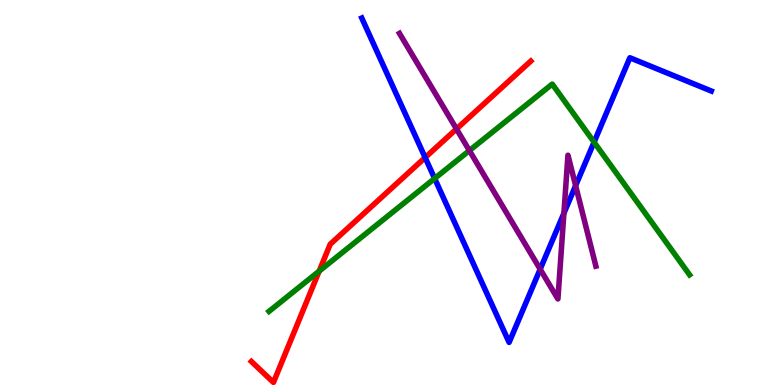[{'lines': ['blue', 'red'], 'intersections': [{'x': 5.49, 'y': 5.91}]}, {'lines': ['green', 'red'], 'intersections': [{'x': 4.12, 'y': 2.96}]}, {'lines': ['purple', 'red'], 'intersections': [{'x': 5.89, 'y': 6.65}]}, {'lines': ['blue', 'green'], 'intersections': [{'x': 5.61, 'y': 5.36}, {'x': 7.67, 'y': 6.31}]}, {'lines': ['blue', 'purple'], 'intersections': [{'x': 6.97, 'y': 3.01}, {'x': 7.28, 'y': 4.46}, {'x': 7.43, 'y': 5.18}]}, {'lines': ['green', 'purple'], 'intersections': [{'x': 6.06, 'y': 6.09}]}]